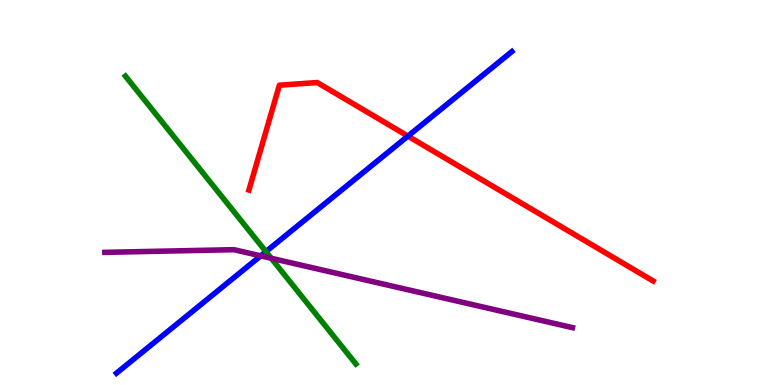[{'lines': ['blue', 'red'], 'intersections': [{'x': 5.26, 'y': 6.46}]}, {'lines': ['green', 'red'], 'intersections': []}, {'lines': ['purple', 'red'], 'intersections': []}, {'lines': ['blue', 'green'], 'intersections': [{'x': 3.43, 'y': 3.46}]}, {'lines': ['blue', 'purple'], 'intersections': [{'x': 3.36, 'y': 3.35}]}, {'lines': ['green', 'purple'], 'intersections': [{'x': 3.5, 'y': 3.29}]}]